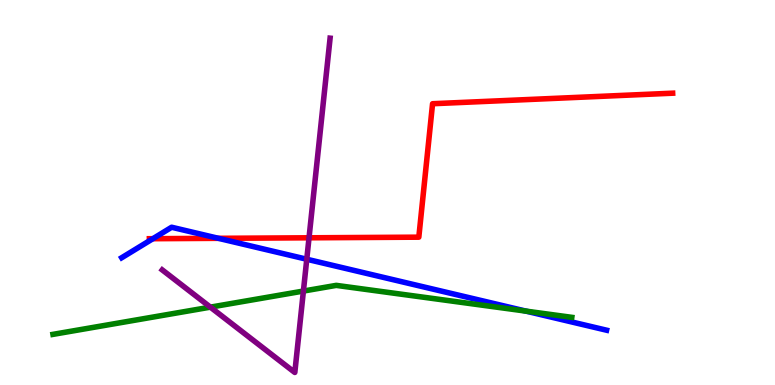[{'lines': ['blue', 'red'], 'intersections': [{'x': 1.97, 'y': 3.8}, {'x': 2.82, 'y': 3.81}]}, {'lines': ['green', 'red'], 'intersections': []}, {'lines': ['purple', 'red'], 'intersections': [{'x': 3.99, 'y': 3.82}]}, {'lines': ['blue', 'green'], 'intersections': [{'x': 6.79, 'y': 1.92}]}, {'lines': ['blue', 'purple'], 'intersections': [{'x': 3.96, 'y': 3.27}]}, {'lines': ['green', 'purple'], 'intersections': [{'x': 2.71, 'y': 2.02}, {'x': 3.91, 'y': 2.44}]}]